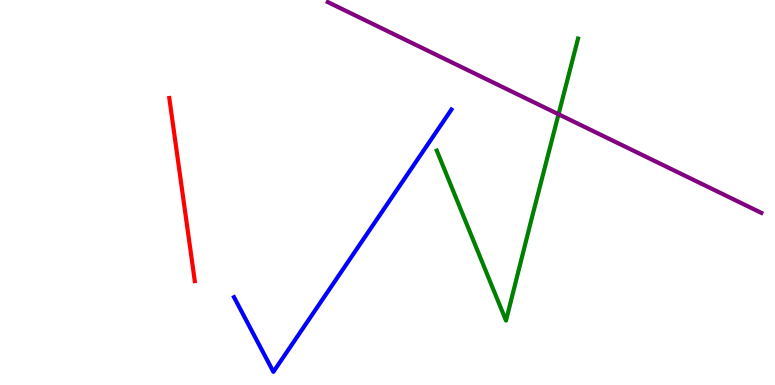[{'lines': ['blue', 'red'], 'intersections': []}, {'lines': ['green', 'red'], 'intersections': []}, {'lines': ['purple', 'red'], 'intersections': []}, {'lines': ['blue', 'green'], 'intersections': []}, {'lines': ['blue', 'purple'], 'intersections': []}, {'lines': ['green', 'purple'], 'intersections': [{'x': 7.21, 'y': 7.03}]}]